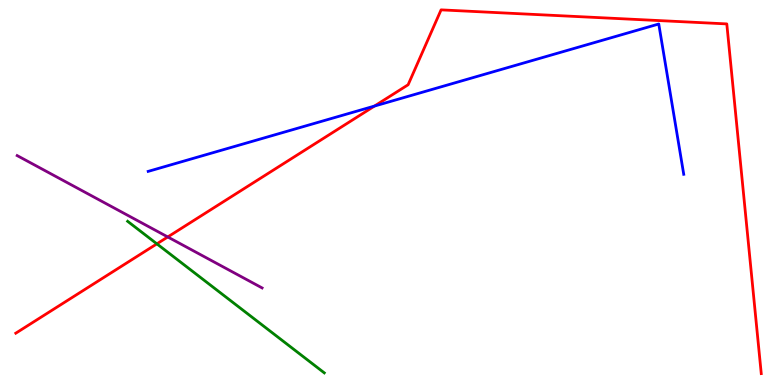[{'lines': ['blue', 'red'], 'intersections': [{'x': 4.83, 'y': 7.24}]}, {'lines': ['green', 'red'], 'intersections': [{'x': 2.02, 'y': 3.67}]}, {'lines': ['purple', 'red'], 'intersections': [{'x': 2.16, 'y': 3.85}]}, {'lines': ['blue', 'green'], 'intersections': []}, {'lines': ['blue', 'purple'], 'intersections': []}, {'lines': ['green', 'purple'], 'intersections': []}]